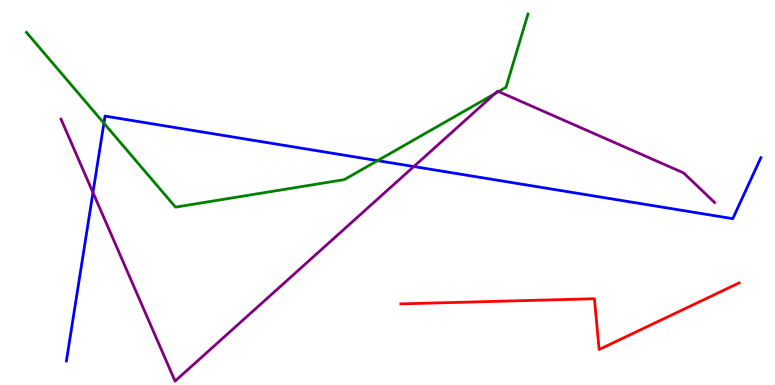[{'lines': ['blue', 'red'], 'intersections': []}, {'lines': ['green', 'red'], 'intersections': []}, {'lines': ['purple', 'red'], 'intersections': []}, {'lines': ['blue', 'green'], 'intersections': [{'x': 1.34, 'y': 6.8}, {'x': 4.87, 'y': 5.83}]}, {'lines': ['blue', 'purple'], 'intersections': [{'x': 1.2, 'y': 5.0}, {'x': 5.34, 'y': 5.67}]}, {'lines': ['green', 'purple'], 'intersections': [{'x': 6.39, 'y': 7.57}, {'x': 6.43, 'y': 7.62}]}]